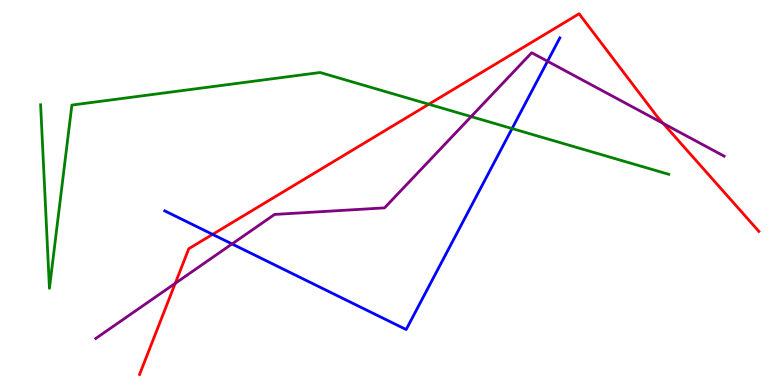[{'lines': ['blue', 'red'], 'intersections': [{'x': 2.74, 'y': 3.91}]}, {'lines': ['green', 'red'], 'intersections': [{'x': 5.53, 'y': 7.29}]}, {'lines': ['purple', 'red'], 'intersections': [{'x': 2.26, 'y': 2.64}, {'x': 8.56, 'y': 6.8}]}, {'lines': ['blue', 'green'], 'intersections': [{'x': 6.61, 'y': 6.66}]}, {'lines': ['blue', 'purple'], 'intersections': [{'x': 2.99, 'y': 3.66}, {'x': 7.07, 'y': 8.41}]}, {'lines': ['green', 'purple'], 'intersections': [{'x': 6.08, 'y': 6.97}]}]